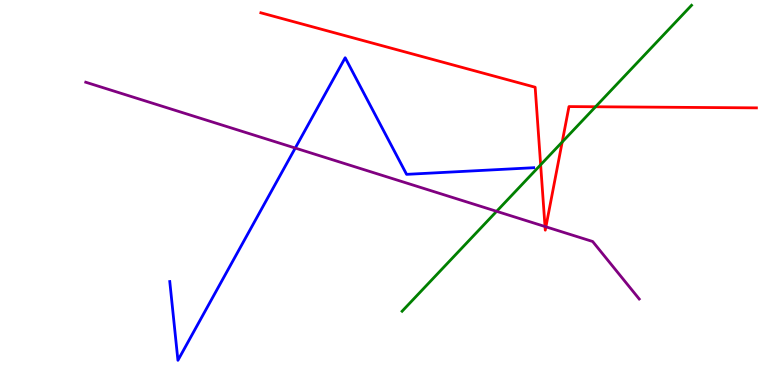[{'lines': ['blue', 'red'], 'intersections': []}, {'lines': ['green', 'red'], 'intersections': [{'x': 6.98, 'y': 5.72}, {'x': 7.25, 'y': 6.31}, {'x': 7.68, 'y': 7.23}]}, {'lines': ['purple', 'red'], 'intersections': [{'x': 7.03, 'y': 4.12}, {'x': 7.04, 'y': 4.11}]}, {'lines': ['blue', 'green'], 'intersections': []}, {'lines': ['blue', 'purple'], 'intersections': [{'x': 3.81, 'y': 6.15}]}, {'lines': ['green', 'purple'], 'intersections': [{'x': 6.41, 'y': 4.51}]}]